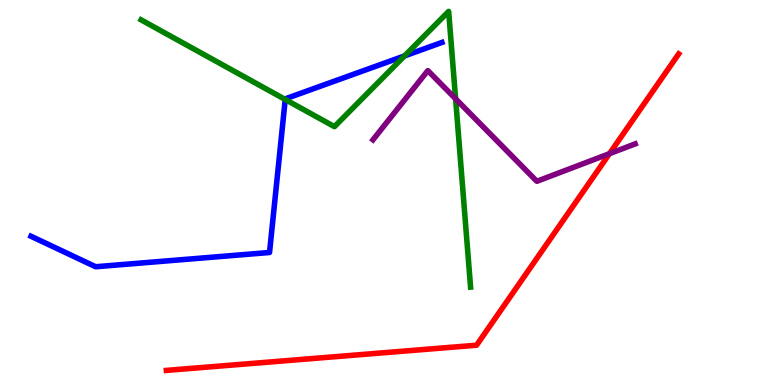[{'lines': ['blue', 'red'], 'intersections': []}, {'lines': ['green', 'red'], 'intersections': []}, {'lines': ['purple', 'red'], 'intersections': [{'x': 7.86, 'y': 6.01}]}, {'lines': ['blue', 'green'], 'intersections': [{'x': 3.68, 'y': 7.42}, {'x': 5.22, 'y': 8.55}]}, {'lines': ['blue', 'purple'], 'intersections': []}, {'lines': ['green', 'purple'], 'intersections': [{'x': 5.88, 'y': 7.43}]}]